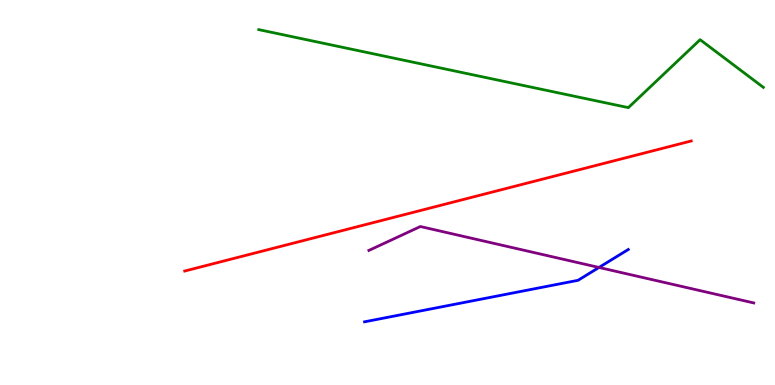[{'lines': ['blue', 'red'], 'intersections': []}, {'lines': ['green', 'red'], 'intersections': []}, {'lines': ['purple', 'red'], 'intersections': []}, {'lines': ['blue', 'green'], 'intersections': []}, {'lines': ['blue', 'purple'], 'intersections': [{'x': 7.73, 'y': 3.05}]}, {'lines': ['green', 'purple'], 'intersections': []}]